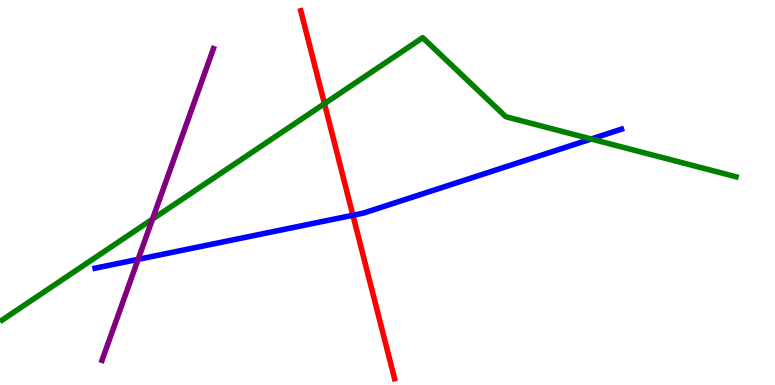[{'lines': ['blue', 'red'], 'intersections': [{'x': 4.55, 'y': 4.41}]}, {'lines': ['green', 'red'], 'intersections': [{'x': 4.19, 'y': 7.31}]}, {'lines': ['purple', 'red'], 'intersections': []}, {'lines': ['blue', 'green'], 'intersections': [{'x': 7.63, 'y': 6.39}]}, {'lines': ['blue', 'purple'], 'intersections': [{'x': 1.78, 'y': 3.26}]}, {'lines': ['green', 'purple'], 'intersections': [{'x': 1.97, 'y': 4.31}]}]